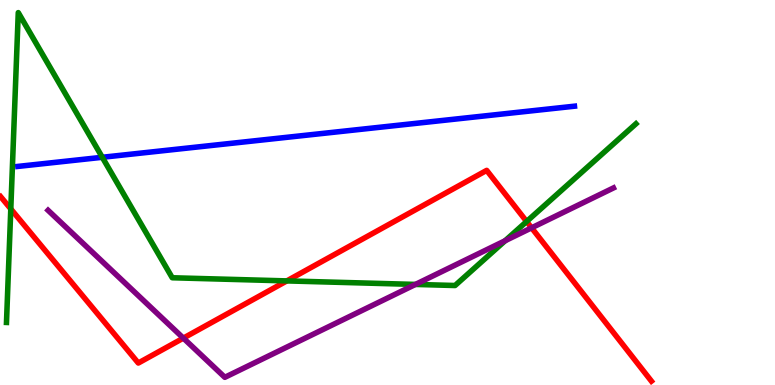[{'lines': ['blue', 'red'], 'intersections': []}, {'lines': ['green', 'red'], 'intersections': [{'x': 0.139, 'y': 4.57}, {'x': 3.7, 'y': 2.7}, {'x': 6.8, 'y': 4.25}]}, {'lines': ['purple', 'red'], 'intersections': [{'x': 2.37, 'y': 1.22}, {'x': 6.86, 'y': 4.08}]}, {'lines': ['blue', 'green'], 'intersections': [{'x': 1.32, 'y': 5.91}]}, {'lines': ['blue', 'purple'], 'intersections': []}, {'lines': ['green', 'purple'], 'intersections': [{'x': 5.36, 'y': 2.61}, {'x': 6.52, 'y': 3.75}]}]